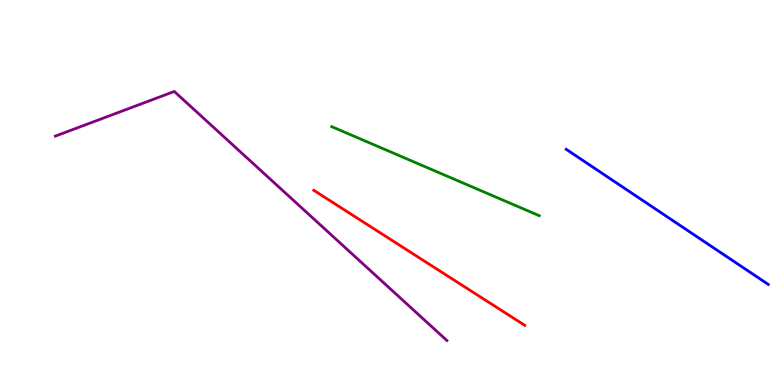[{'lines': ['blue', 'red'], 'intersections': []}, {'lines': ['green', 'red'], 'intersections': []}, {'lines': ['purple', 'red'], 'intersections': []}, {'lines': ['blue', 'green'], 'intersections': []}, {'lines': ['blue', 'purple'], 'intersections': []}, {'lines': ['green', 'purple'], 'intersections': []}]